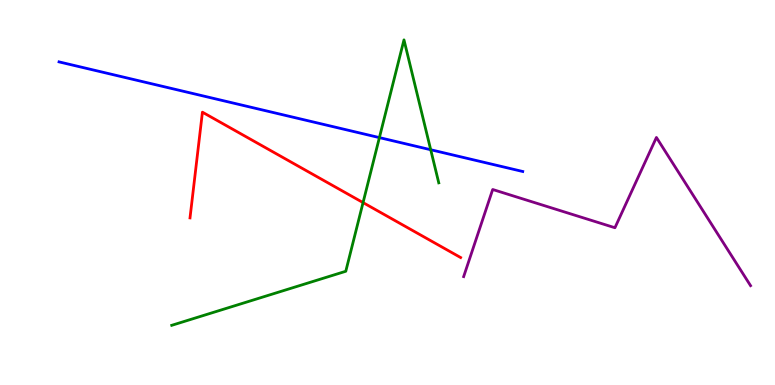[{'lines': ['blue', 'red'], 'intersections': []}, {'lines': ['green', 'red'], 'intersections': [{'x': 4.68, 'y': 4.74}]}, {'lines': ['purple', 'red'], 'intersections': []}, {'lines': ['blue', 'green'], 'intersections': [{'x': 4.9, 'y': 6.43}, {'x': 5.56, 'y': 6.11}]}, {'lines': ['blue', 'purple'], 'intersections': []}, {'lines': ['green', 'purple'], 'intersections': []}]